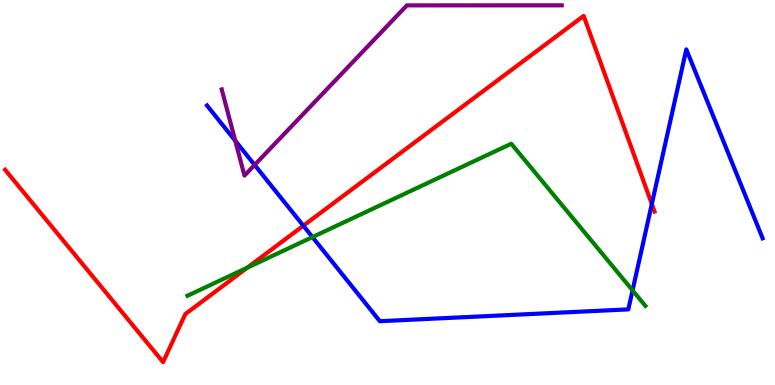[{'lines': ['blue', 'red'], 'intersections': [{'x': 3.91, 'y': 4.14}, {'x': 8.41, 'y': 4.7}]}, {'lines': ['green', 'red'], 'intersections': [{'x': 3.19, 'y': 3.05}]}, {'lines': ['purple', 'red'], 'intersections': []}, {'lines': ['blue', 'green'], 'intersections': [{'x': 4.03, 'y': 3.84}, {'x': 8.16, 'y': 2.46}]}, {'lines': ['blue', 'purple'], 'intersections': [{'x': 3.04, 'y': 6.34}, {'x': 3.29, 'y': 5.72}]}, {'lines': ['green', 'purple'], 'intersections': []}]